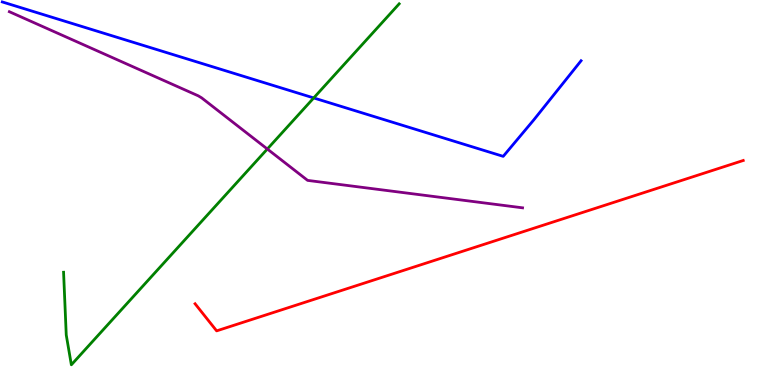[{'lines': ['blue', 'red'], 'intersections': []}, {'lines': ['green', 'red'], 'intersections': []}, {'lines': ['purple', 'red'], 'intersections': []}, {'lines': ['blue', 'green'], 'intersections': [{'x': 4.05, 'y': 7.46}]}, {'lines': ['blue', 'purple'], 'intersections': []}, {'lines': ['green', 'purple'], 'intersections': [{'x': 3.45, 'y': 6.13}]}]